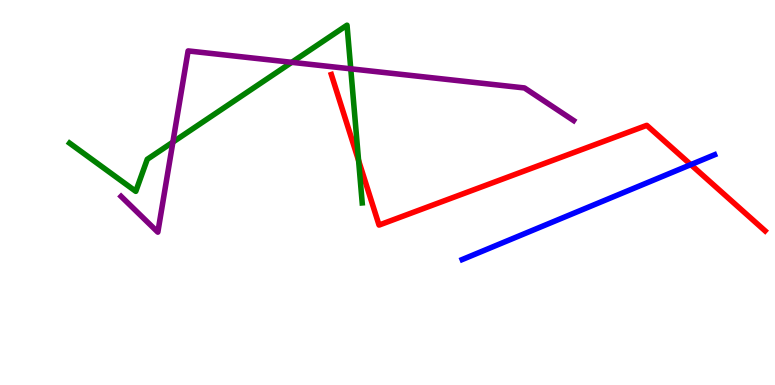[{'lines': ['blue', 'red'], 'intersections': [{'x': 8.91, 'y': 5.72}]}, {'lines': ['green', 'red'], 'intersections': [{'x': 4.63, 'y': 5.83}]}, {'lines': ['purple', 'red'], 'intersections': []}, {'lines': ['blue', 'green'], 'intersections': []}, {'lines': ['blue', 'purple'], 'intersections': []}, {'lines': ['green', 'purple'], 'intersections': [{'x': 2.23, 'y': 6.31}, {'x': 3.76, 'y': 8.38}, {'x': 4.53, 'y': 8.21}]}]